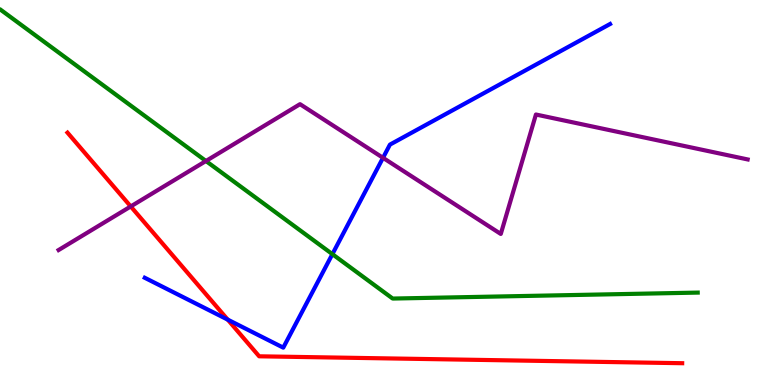[{'lines': ['blue', 'red'], 'intersections': [{'x': 2.94, 'y': 1.7}]}, {'lines': ['green', 'red'], 'intersections': []}, {'lines': ['purple', 'red'], 'intersections': [{'x': 1.69, 'y': 4.64}]}, {'lines': ['blue', 'green'], 'intersections': [{'x': 4.29, 'y': 3.4}]}, {'lines': ['blue', 'purple'], 'intersections': [{'x': 4.94, 'y': 5.9}]}, {'lines': ['green', 'purple'], 'intersections': [{'x': 2.66, 'y': 5.82}]}]